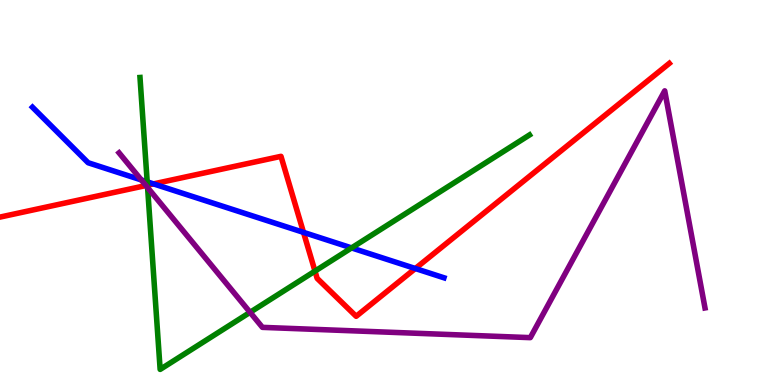[{'lines': ['blue', 'red'], 'intersections': [{'x': 1.98, 'y': 5.22}, {'x': 3.92, 'y': 3.96}, {'x': 5.36, 'y': 3.03}]}, {'lines': ['green', 'red'], 'intersections': [{'x': 1.9, 'y': 5.19}, {'x': 4.06, 'y': 2.96}]}, {'lines': ['purple', 'red'], 'intersections': [{'x': 1.88, 'y': 5.18}]}, {'lines': ['blue', 'green'], 'intersections': [{'x': 1.9, 'y': 5.28}, {'x': 4.54, 'y': 3.56}]}, {'lines': ['blue', 'purple'], 'intersections': [{'x': 1.82, 'y': 5.33}]}, {'lines': ['green', 'purple'], 'intersections': [{'x': 1.9, 'y': 5.13}, {'x': 3.23, 'y': 1.89}]}]